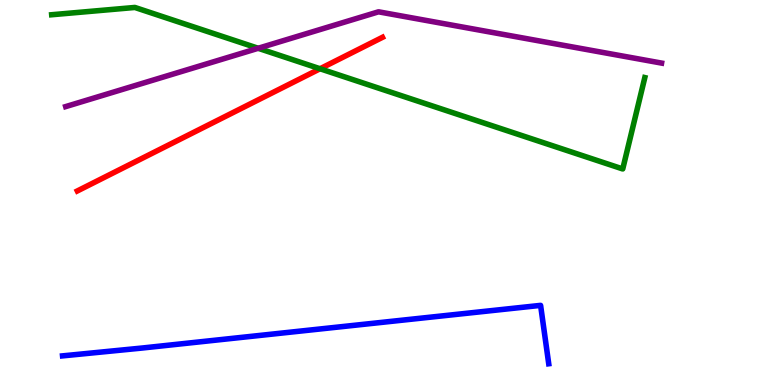[{'lines': ['blue', 'red'], 'intersections': []}, {'lines': ['green', 'red'], 'intersections': [{'x': 4.13, 'y': 8.21}]}, {'lines': ['purple', 'red'], 'intersections': []}, {'lines': ['blue', 'green'], 'intersections': []}, {'lines': ['blue', 'purple'], 'intersections': []}, {'lines': ['green', 'purple'], 'intersections': [{'x': 3.33, 'y': 8.75}]}]